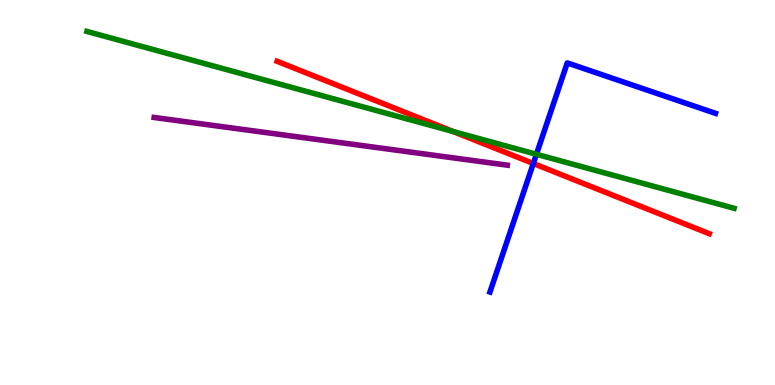[{'lines': ['blue', 'red'], 'intersections': [{'x': 6.88, 'y': 5.75}]}, {'lines': ['green', 'red'], 'intersections': [{'x': 5.85, 'y': 6.58}]}, {'lines': ['purple', 'red'], 'intersections': []}, {'lines': ['blue', 'green'], 'intersections': [{'x': 6.92, 'y': 5.99}]}, {'lines': ['blue', 'purple'], 'intersections': []}, {'lines': ['green', 'purple'], 'intersections': []}]